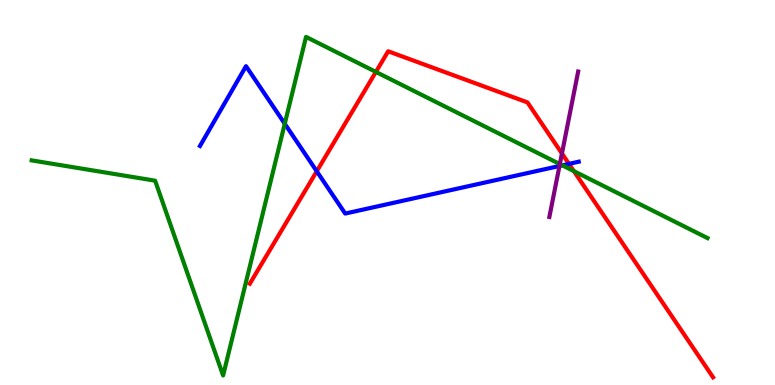[{'lines': ['blue', 'red'], 'intersections': [{'x': 4.09, 'y': 5.55}, {'x': 7.34, 'y': 5.74}]}, {'lines': ['green', 'red'], 'intersections': [{'x': 4.85, 'y': 8.13}, {'x': 7.4, 'y': 5.56}]}, {'lines': ['purple', 'red'], 'intersections': [{'x': 7.25, 'y': 6.01}]}, {'lines': ['blue', 'green'], 'intersections': [{'x': 3.67, 'y': 6.79}, {'x': 7.26, 'y': 5.71}]}, {'lines': ['blue', 'purple'], 'intersections': [{'x': 7.22, 'y': 5.69}]}, {'lines': ['green', 'purple'], 'intersections': [{'x': 7.22, 'y': 5.74}]}]